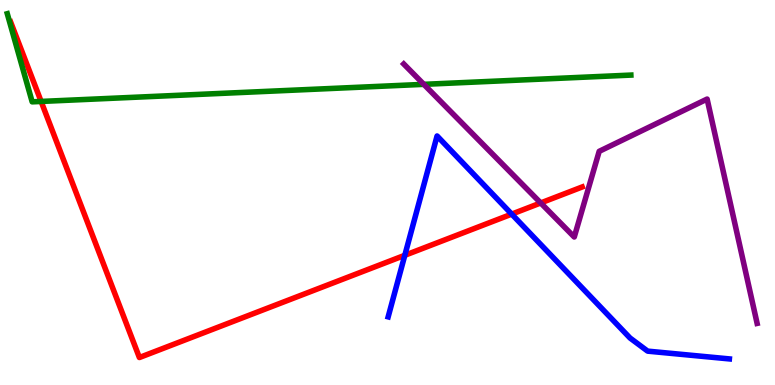[{'lines': ['blue', 'red'], 'intersections': [{'x': 5.22, 'y': 3.37}, {'x': 6.6, 'y': 4.44}]}, {'lines': ['green', 'red'], 'intersections': [{'x': 0.531, 'y': 7.37}]}, {'lines': ['purple', 'red'], 'intersections': [{'x': 6.98, 'y': 4.73}]}, {'lines': ['blue', 'green'], 'intersections': []}, {'lines': ['blue', 'purple'], 'intersections': []}, {'lines': ['green', 'purple'], 'intersections': [{'x': 5.47, 'y': 7.81}]}]